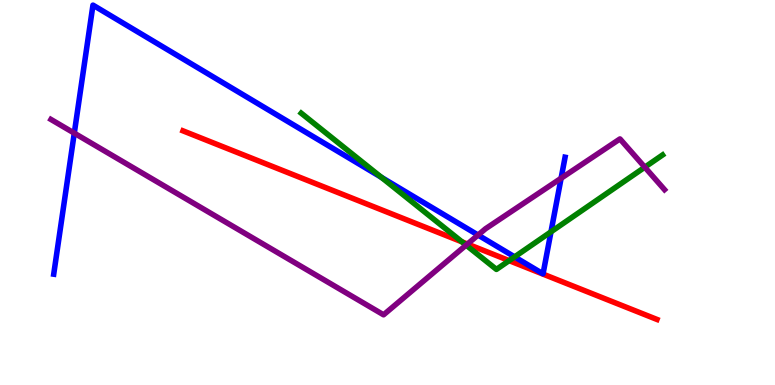[{'lines': ['blue', 'red'], 'intersections': []}, {'lines': ['green', 'red'], 'intersections': [{'x': 5.96, 'y': 3.72}, {'x': 6.57, 'y': 3.23}]}, {'lines': ['purple', 'red'], 'intersections': [{'x': 6.03, 'y': 3.66}]}, {'lines': ['blue', 'green'], 'intersections': [{'x': 4.92, 'y': 5.39}, {'x': 6.64, 'y': 3.33}, {'x': 7.11, 'y': 3.98}]}, {'lines': ['blue', 'purple'], 'intersections': [{'x': 0.959, 'y': 6.54}, {'x': 6.17, 'y': 3.89}, {'x': 7.24, 'y': 5.37}]}, {'lines': ['green', 'purple'], 'intersections': [{'x': 6.01, 'y': 3.63}, {'x': 8.32, 'y': 5.66}]}]